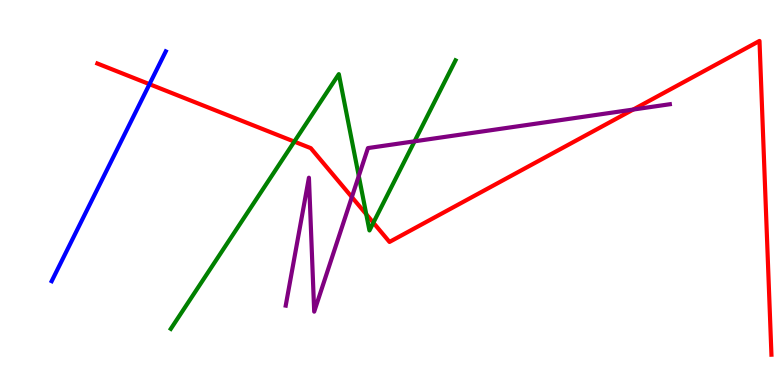[{'lines': ['blue', 'red'], 'intersections': [{'x': 1.93, 'y': 7.81}]}, {'lines': ['green', 'red'], 'intersections': [{'x': 3.8, 'y': 6.32}, {'x': 4.73, 'y': 4.43}, {'x': 4.82, 'y': 4.22}]}, {'lines': ['purple', 'red'], 'intersections': [{'x': 4.54, 'y': 4.88}, {'x': 8.17, 'y': 7.15}]}, {'lines': ['blue', 'green'], 'intersections': []}, {'lines': ['blue', 'purple'], 'intersections': []}, {'lines': ['green', 'purple'], 'intersections': [{'x': 4.63, 'y': 5.43}, {'x': 5.35, 'y': 6.33}]}]